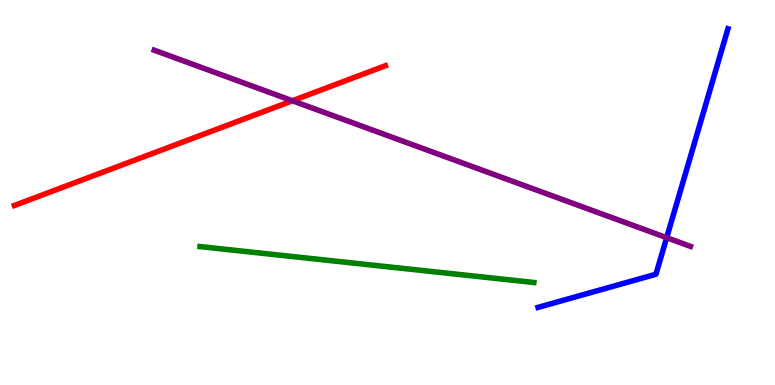[{'lines': ['blue', 'red'], 'intersections': []}, {'lines': ['green', 'red'], 'intersections': []}, {'lines': ['purple', 'red'], 'intersections': [{'x': 3.77, 'y': 7.38}]}, {'lines': ['blue', 'green'], 'intersections': []}, {'lines': ['blue', 'purple'], 'intersections': [{'x': 8.6, 'y': 3.83}]}, {'lines': ['green', 'purple'], 'intersections': []}]